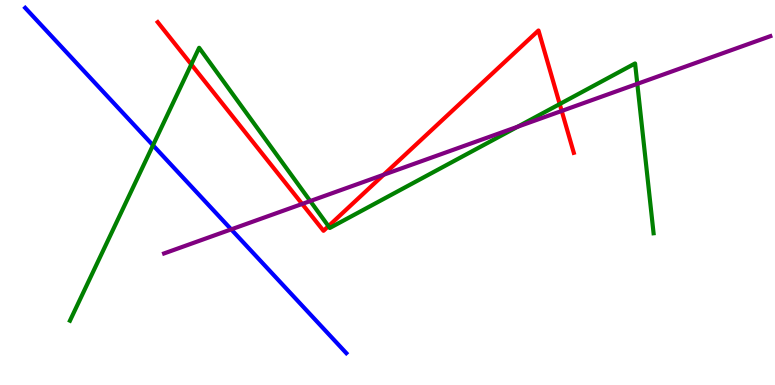[{'lines': ['blue', 'red'], 'intersections': []}, {'lines': ['green', 'red'], 'intersections': [{'x': 2.47, 'y': 8.33}, {'x': 4.24, 'y': 4.13}, {'x': 7.22, 'y': 7.3}]}, {'lines': ['purple', 'red'], 'intersections': [{'x': 3.9, 'y': 4.7}, {'x': 4.95, 'y': 5.46}, {'x': 7.25, 'y': 7.12}]}, {'lines': ['blue', 'green'], 'intersections': [{'x': 1.97, 'y': 6.23}]}, {'lines': ['blue', 'purple'], 'intersections': [{'x': 2.98, 'y': 4.04}]}, {'lines': ['green', 'purple'], 'intersections': [{'x': 4.0, 'y': 4.78}, {'x': 6.68, 'y': 6.71}, {'x': 8.22, 'y': 7.82}]}]